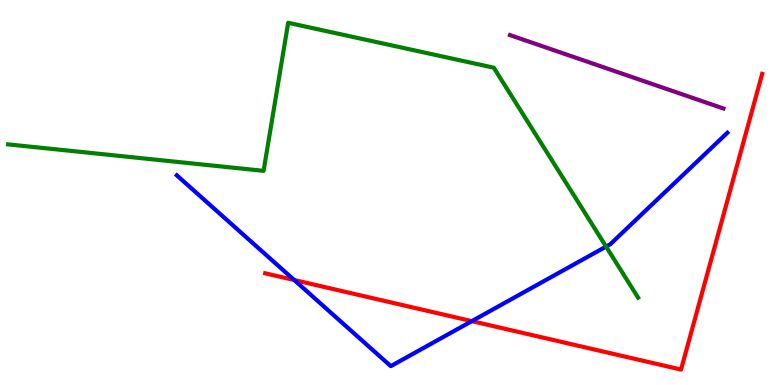[{'lines': ['blue', 'red'], 'intersections': [{'x': 3.8, 'y': 2.73}, {'x': 6.09, 'y': 1.66}]}, {'lines': ['green', 'red'], 'intersections': []}, {'lines': ['purple', 'red'], 'intersections': []}, {'lines': ['blue', 'green'], 'intersections': [{'x': 7.82, 'y': 3.59}]}, {'lines': ['blue', 'purple'], 'intersections': []}, {'lines': ['green', 'purple'], 'intersections': []}]